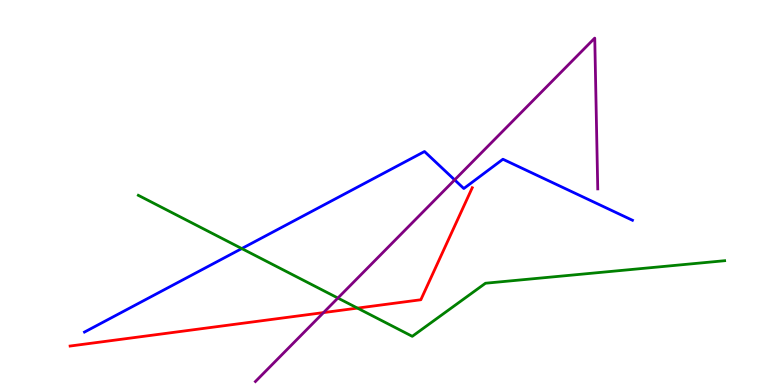[{'lines': ['blue', 'red'], 'intersections': []}, {'lines': ['green', 'red'], 'intersections': [{'x': 4.61, 'y': 2.0}]}, {'lines': ['purple', 'red'], 'intersections': [{'x': 4.17, 'y': 1.88}]}, {'lines': ['blue', 'green'], 'intersections': [{'x': 3.12, 'y': 3.54}]}, {'lines': ['blue', 'purple'], 'intersections': [{'x': 5.87, 'y': 5.33}]}, {'lines': ['green', 'purple'], 'intersections': [{'x': 4.36, 'y': 2.26}]}]